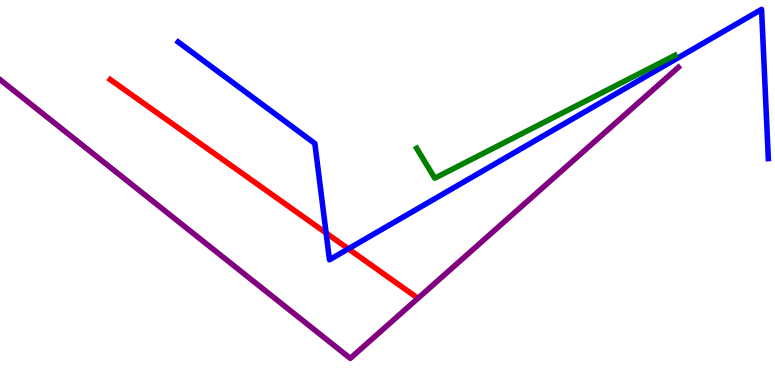[{'lines': ['blue', 'red'], 'intersections': [{'x': 4.21, 'y': 3.95}, {'x': 4.5, 'y': 3.54}]}, {'lines': ['green', 'red'], 'intersections': []}, {'lines': ['purple', 'red'], 'intersections': []}, {'lines': ['blue', 'green'], 'intersections': []}, {'lines': ['blue', 'purple'], 'intersections': []}, {'lines': ['green', 'purple'], 'intersections': []}]